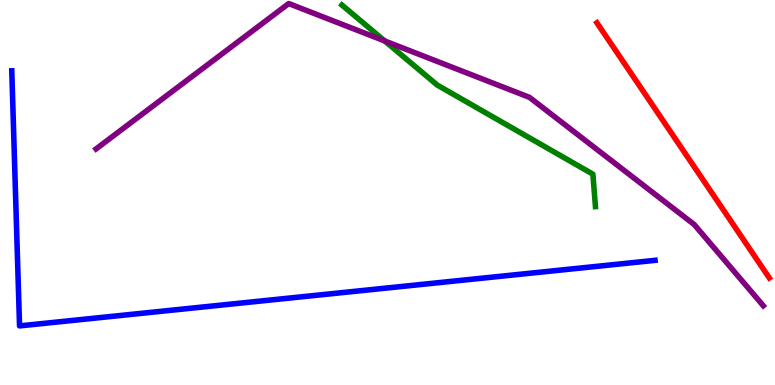[{'lines': ['blue', 'red'], 'intersections': []}, {'lines': ['green', 'red'], 'intersections': []}, {'lines': ['purple', 'red'], 'intersections': []}, {'lines': ['blue', 'green'], 'intersections': []}, {'lines': ['blue', 'purple'], 'intersections': []}, {'lines': ['green', 'purple'], 'intersections': [{'x': 4.96, 'y': 8.94}]}]